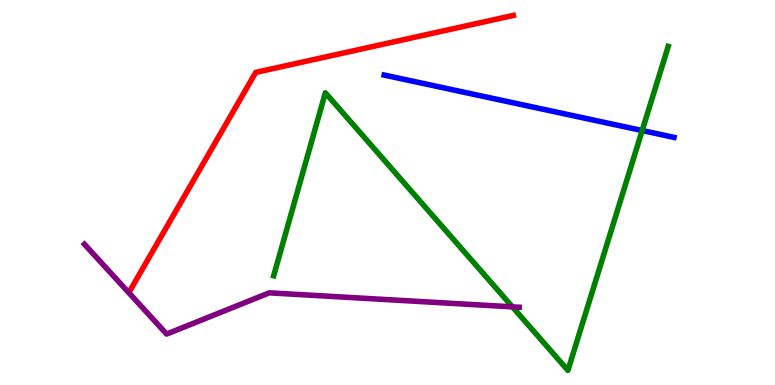[{'lines': ['blue', 'red'], 'intersections': []}, {'lines': ['green', 'red'], 'intersections': []}, {'lines': ['purple', 'red'], 'intersections': []}, {'lines': ['blue', 'green'], 'intersections': [{'x': 8.29, 'y': 6.61}]}, {'lines': ['blue', 'purple'], 'intersections': []}, {'lines': ['green', 'purple'], 'intersections': [{'x': 6.61, 'y': 2.03}]}]